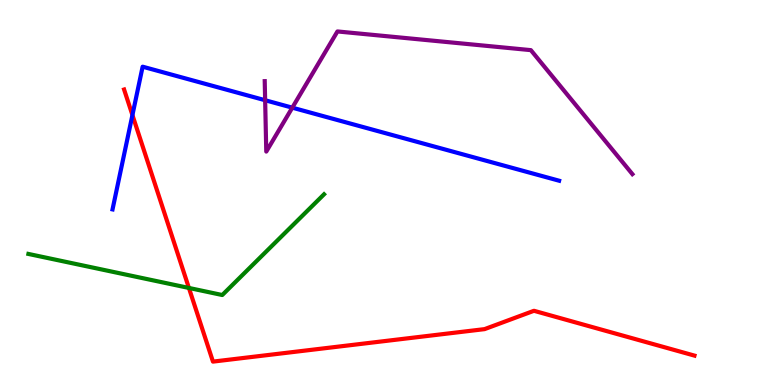[{'lines': ['blue', 'red'], 'intersections': [{'x': 1.71, 'y': 7.01}]}, {'lines': ['green', 'red'], 'intersections': [{'x': 2.44, 'y': 2.52}]}, {'lines': ['purple', 'red'], 'intersections': []}, {'lines': ['blue', 'green'], 'intersections': []}, {'lines': ['blue', 'purple'], 'intersections': [{'x': 3.42, 'y': 7.4}, {'x': 3.77, 'y': 7.2}]}, {'lines': ['green', 'purple'], 'intersections': []}]